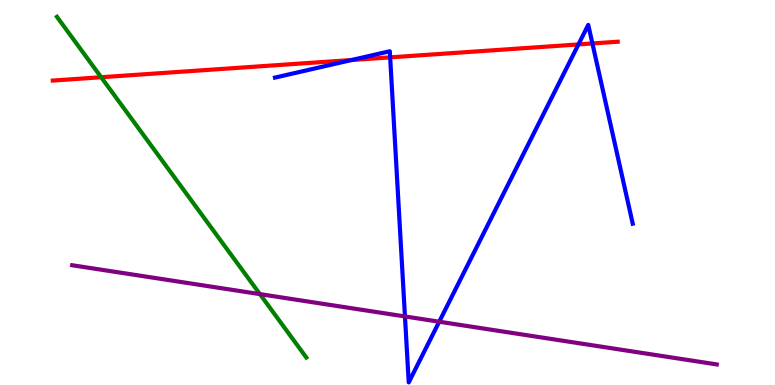[{'lines': ['blue', 'red'], 'intersections': [{'x': 4.54, 'y': 8.44}, {'x': 5.03, 'y': 8.51}, {'x': 7.46, 'y': 8.85}, {'x': 7.64, 'y': 8.87}]}, {'lines': ['green', 'red'], 'intersections': [{'x': 1.31, 'y': 7.99}]}, {'lines': ['purple', 'red'], 'intersections': []}, {'lines': ['blue', 'green'], 'intersections': []}, {'lines': ['blue', 'purple'], 'intersections': [{'x': 5.23, 'y': 1.78}, {'x': 5.67, 'y': 1.64}]}, {'lines': ['green', 'purple'], 'intersections': [{'x': 3.35, 'y': 2.36}]}]